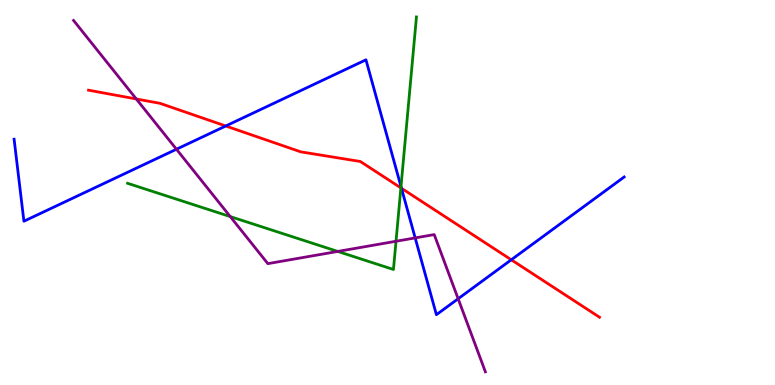[{'lines': ['blue', 'red'], 'intersections': [{'x': 2.91, 'y': 6.73}, {'x': 5.18, 'y': 5.11}, {'x': 6.6, 'y': 3.25}]}, {'lines': ['green', 'red'], 'intersections': [{'x': 5.17, 'y': 5.12}]}, {'lines': ['purple', 'red'], 'intersections': [{'x': 1.76, 'y': 7.43}]}, {'lines': ['blue', 'green'], 'intersections': [{'x': 5.17, 'y': 5.15}]}, {'lines': ['blue', 'purple'], 'intersections': [{'x': 2.28, 'y': 6.12}, {'x': 5.36, 'y': 3.82}, {'x': 5.91, 'y': 2.24}]}, {'lines': ['green', 'purple'], 'intersections': [{'x': 2.97, 'y': 4.37}, {'x': 4.36, 'y': 3.47}, {'x': 5.11, 'y': 3.73}]}]